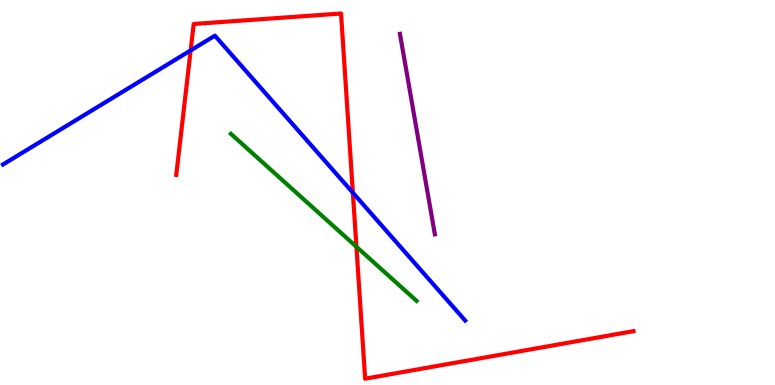[{'lines': ['blue', 'red'], 'intersections': [{'x': 2.46, 'y': 8.69}, {'x': 4.55, 'y': 4.99}]}, {'lines': ['green', 'red'], 'intersections': [{'x': 4.6, 'y': 3.59}]}, {'lines': ['purple', 'red'], 'intersections': []}, {'lines': ['blue', 'green'], 'intersections': []}, {'lines': ['blue', 'purple'], 'intersections': []}, {'lines': ['green', 'purple'], 'intersections': []}]